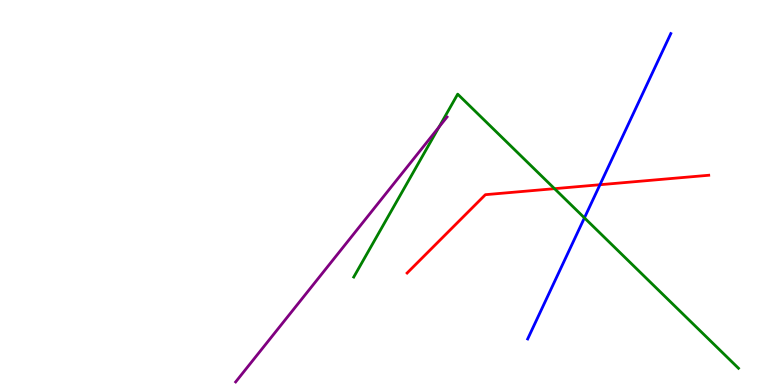[{'lines': ['blue', 'red'], 'intersections': [{'x': 7.74, 'y': 5.2}]}, {'lines': ['green', 'red'], 'intersections': [{'x': 7.16, 'y': 5.1}]}, {'lines': ['purple', 'red'], 'intersections': []}, {'lines': ['blue', 'green'], 'intersections': [{'x': 7.54, 'y': 4.34}]}, {'lines': ['blue', 'purple'], 'intersections': []}, {'lines': ['green', 'purple'], 'intersections': [{'x': 5.66, 'y': 6.7}]}]